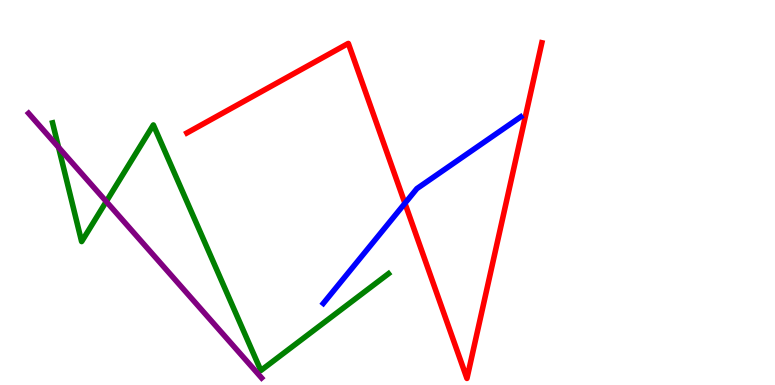[{'lines': ['blue', 'red'], 'intersections': [{'x': 5.22, 'y': 4.72}]}, {'lines': ['green', 'red'], 'intersections': []}, {'lines': ['purple', 'red'], 'intersections': []}, {'lines': ['blue', 'green'], 'intersections': []}, {'lines': ['blue', 'purple'], 'intersections': []}, {'lines': ['green', 'purple'], 'intersections': [{'x': 0.756, 'y': 6.17}, {'x': 1.37, 'y': 4.77}]}]